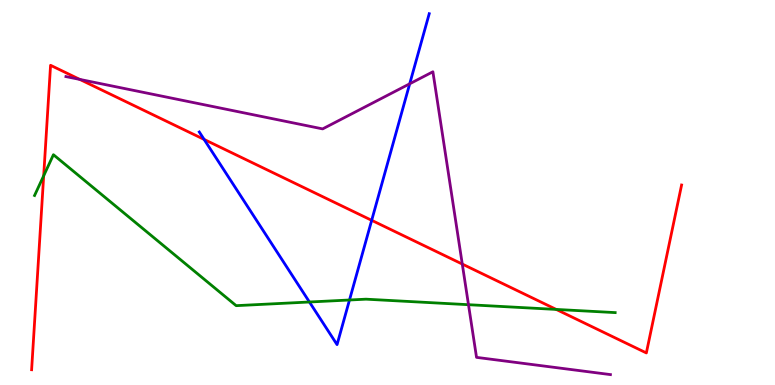[{'lines': ['blue', 'red'], 'intersections': [{'x': 2.63, 'y': 6.38}, {'x': 4.8, 'y': 4.28}]}, {'lines': ['green', 'red'], 'intersections': [{'x': 0.564, 'y': 5.43}, {'x': 7.18, 'y': 1.96}]}, {'lines': ['purple', 'red'], 'intersections': [{'x': 1.03, 'y': 7.94}, {'x': 5.96, 'y': 3.14}]}, {'lines': ['blue', 'green'], 'intersections': [{'x': 3.99, 'y': 2.16}, {'x': 4.51, 'y': 2.21}]}, {'lines': ['blue', 'purple'], 'intersections': [{'x': 5.29, 'y': 7.82}]}, {'lines': ['green', 'purple'], 'intersections': [{'x': 6.04, 'y': 2.09}]}]